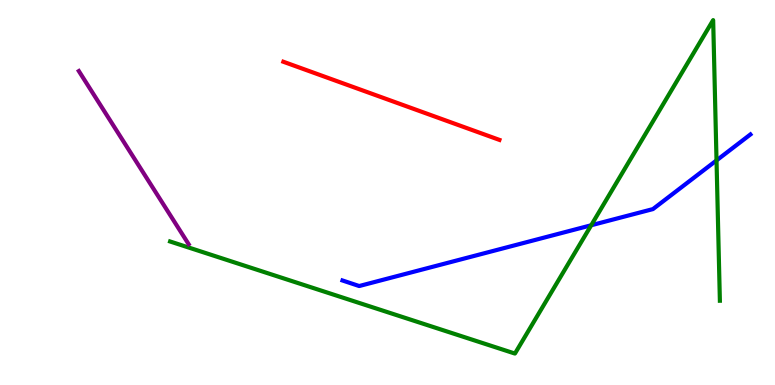[{'lines': ['blue', 'red'], 'intersections': []}, {'lines': ['green', 'red'], 'intersections': []}, {'lines': ['purple', 'red'], 'intersections': []}, {'lines': ['blue', 'green'], 'intersections': [{'x': 7.63, 'y': 4.15}, {'x': 9.25, 'y': 5.83}]}, {'lines': ['blue', 'purple'], 'intersections': []}, {'lines': ['green', 'purple'], 'intersections': []}]